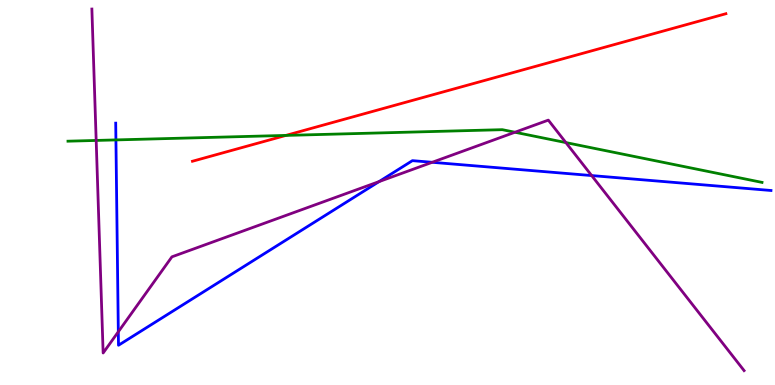[{'lines': ['blue', 'red'], 'intersections': []}, {'lines': ['green', 'red'], 'intersections': [{'x': 3.69, 'y': 6.48}]}, {'lines': ['purple', 'red'], 'intersections': []}, {'lines': ['blue', 'green'], 'intersections': [{'x': 1.5, 'y': 6.37}]}, {'lines': ['blue', 'purple'], 'intersections': [{'x': 1.53, 'y': 1.38}, {'x': 4.89, 'y': 5.28}, {'x': 5.58, 'y': 5.78}, {'x': 7.63, 'y': 5.44}]}, {'lines': ['green', 'purple'], 'intersections': [{'x': 1.24, 'y': 6.35}, {'x': 6.64, 'y': 6.56}, {'x': 7.3, 'y': 6.3}]}]